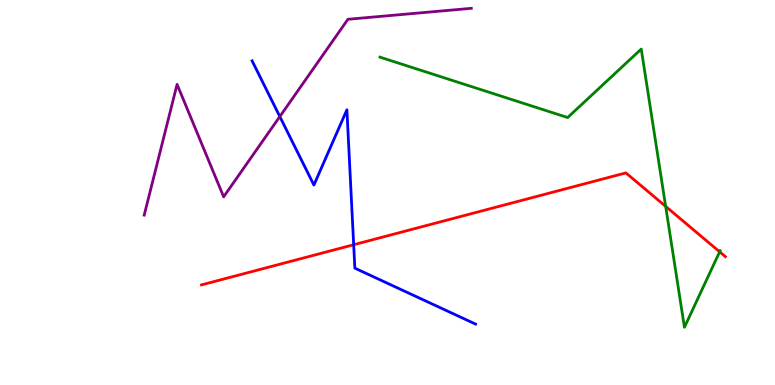[{'lines': ['blue', 'red'], 'intersections': [{'x': 4.56, 'y': 3.64}]}, {'lines': ['green', 'red'], 'intersections': [{'x': 8.59, 'y': 4.64}, {'x': 9.29, 'y': 3.46}]}, {'lines': ['purple', 'red'], 'intersections': []}, {'lines': ['blue', 'green'], 'intersections': []}, {'lines': ['blue', 'purple'], 'intersections': [{'x': 3.61, 'y': 6.97}]}, {'lines': ['green', 'purple'], 'intersections': []}]